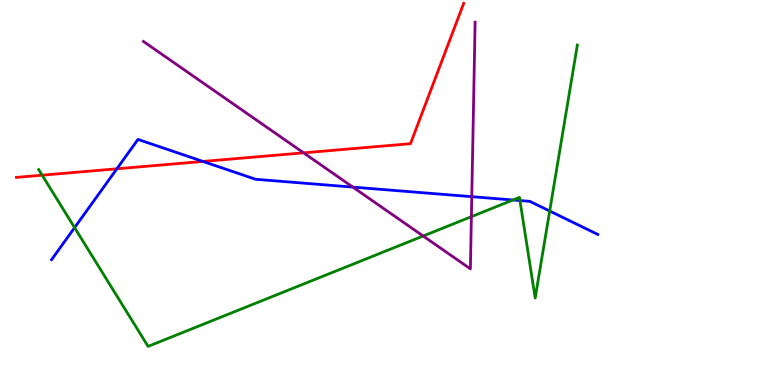[{'lines': ['blue', 'red'], 'intersections': [{'x': 1.51, 'y': 5.62}, {'x': 2.62, 'y': 5.81}]}, {'lines': ['green', 'red'], 'intersections': [{'x': 0.544, 'y': 5.45}]}, {'lines': ['purple', 'red'], 'intersections': [{'x': 3.92, 'y': 6.03}]}, {'lines': ['blue', 'green'], 'intersections': [{'x': 0.963, 'y': 4.09}, {'x': 6.62, 'y': 4.81}, {'x': 6.71, 'y': 4.79}, {'x': 7.09, 'y': 4.52}]}, {'lines': ['blue', 'purple'], 'intersections': [{'x': 4.55, 'y': 5.14}, {'x': 6.09, 'y': 4.89}]}, {'lines': ['green', 'purple'], 'intersections': [{'x': 5.46, 'y': 3.87}, {'x': 6.08, 'y': 4.37}]}]